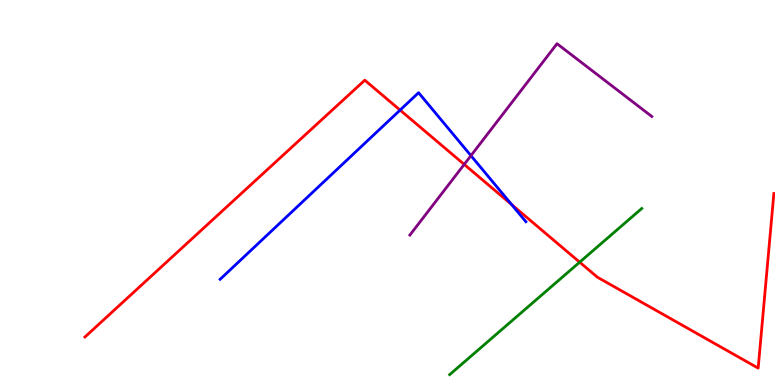[{'lines': ['blue', 'red'], 'intersections': [{'x': 5.16, 'y': 7.14}, {'x': 6.6, 'y': 4.69}]}, {'lines': ['green', 'red'], 'intersections': [{'x': 7.48, 'y': 3.19}]}, {'lines': ['purple', 'red'], 'intersections': [{'x': 5.99, 'y': 5.73}]}, {'lines': ['blue', 'green'], 'intersections': []}, {'lines': ['blue', 'purple'], 'intersections': [{'x': 6.08, 'y': 5.96}]}, {'lines': ['green', 'purple'], 'intersections': []}]